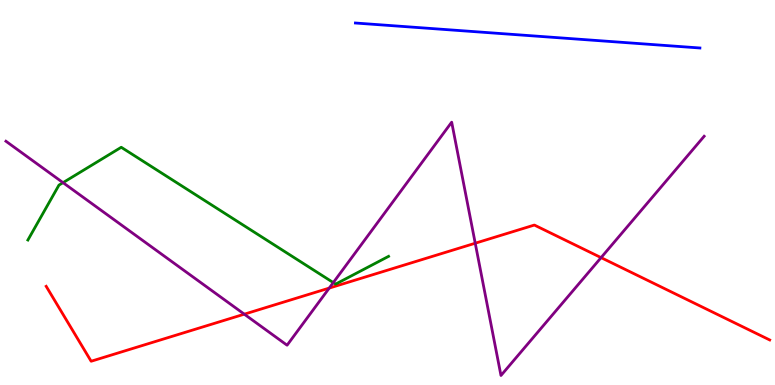[{'lines': ['blue', 'red'], 'intersections': []}, {'lines': ['green', 'red'], 'intersections': []}, {'lines': ['purple', 'red'], 'intersections': [{'x': 3.15, 'y': 1.84}, {'x': 4.25, 'y': 2.52}, {'x': 6.13, 'y': 3.68}, {'x': 7.76, 'y': 3.31}]}, {'lines': ['blue', 'green'], 'intersections': []}, {'lines': ['blue', 'purple'], 'intersections': []}, {'lines': ['green', 'purple'], 'intersections': [{'x': 0.813, 'y': 5.26}, {'x': 4.3, 'y': 2.66}]}]